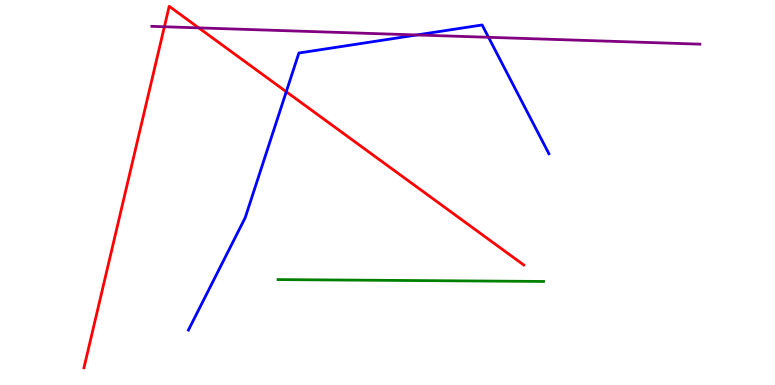[{'lines': ['blue', 'red'], 'intersections': [{'x': 3.69, 'y': 7.62}]}, {'lines': ['green', 'red'], 'intersections': []}, {'lines': ['purple', 'red'], 'intersections': [{'x': 2.12, 'y': 9.3}, {'x': 2.56, 'y': 9.28}]}, {'lines': ['blue', 'green'], 'intersections': []}, {'lines': ['blue', 'purple'], 'intersections': [{'x': 5.38, 'y': 9.09}, {'x': 6.3, 'y': 9.03}]}, {'lines': ['green', 'purple'], 'intersections': []}]